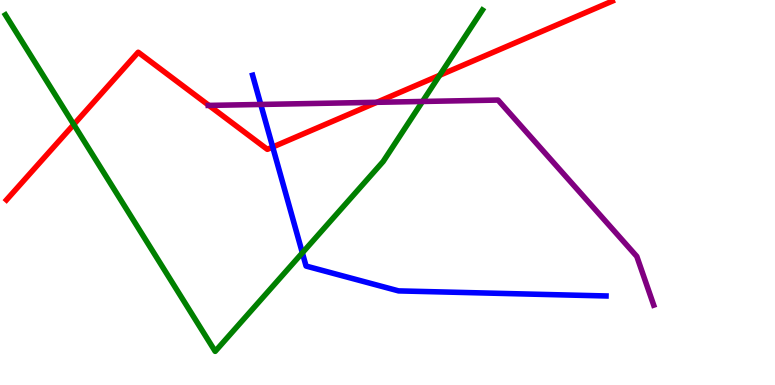[{'lines': ['blue', 'red'], 'intersections': [{'x': 3.52, 'y': 6.18}]}, {'lines': ['green', 'red'], 'intersections': [{'x': 0.952, 'y': 6.77}, {'x': 5.67, 'y': 8.04}]}, {'lines': ['purple', 'red'], 'intersections': [{'x': 2.7, 'y': 7.26}, {'x': 4.86, 'y': 7.34}]}, {'lines': ['blue', 'green'], 'intersections': [{'x': 3.9, 'y': 3.43}]}, {'lines': ['blue', 'purple'], 'intersections': [{'x': 3.36, 'y': 7.29}]}, {'lines': ['green', 'purple'], 'intersections': [{'x': 5.45, 'y': 7.36}]}]